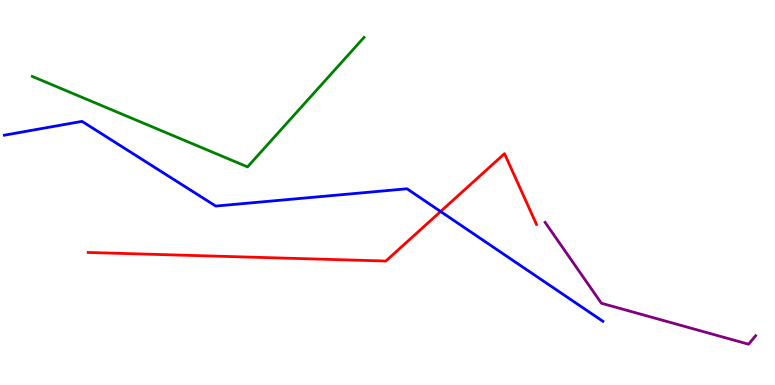[{'lines': ['blue', 'red'], 'intersections': [{'x': 5.69, 'y': 4.51}]}, {'lines': ['green', 'red'], 'intersections': []}, {'lines': ['purple', 'red'], 'intersections': []}, {'lines': ['blue', 'green'], 'intersections': []}, {'lines': ['blue', 'purple'], 'intersections': []}, {'lines': ['green', 'purple'], 'intersections': []}]